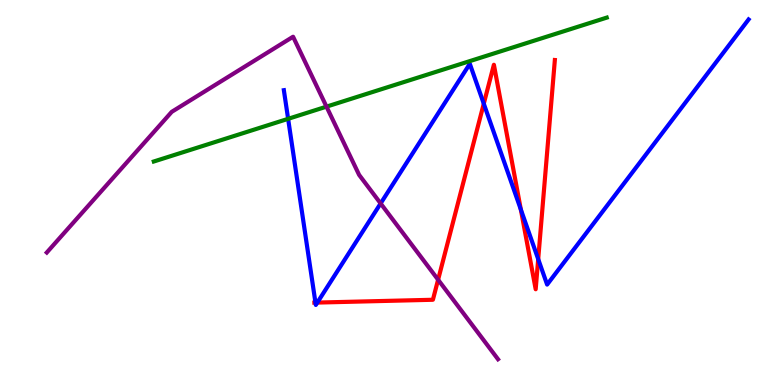[{'lines': ['blue', 'red'], 'intersections': [{'x': 4.07, 'y': 2.14}, {'x': 4.09, 'y': 2.14}, {'x': 6.24, 'y': 7.31}, {'x': 6.72, 'y': 4.56}, {'x': 6.94, 'y': 3.27}]}, {'lines': ['green', 'red'], 'intersections': []}, {'lines': ['purple', 'red'], 'intersections': [{'x': 5.65, 'y': 2.73}]}, {'lines': ['blue', 'green'], 'intersections': [{'x': 3.72, 'y': 6.91}]}, {'lines': ['blue', 'purple'], 'intersections': [{'x': 4.91, 'y': 4.72}]}, {'lines': ['green', 'purple'], 'intersections': [{'x': 4.21, 'y': 7.23}]}]